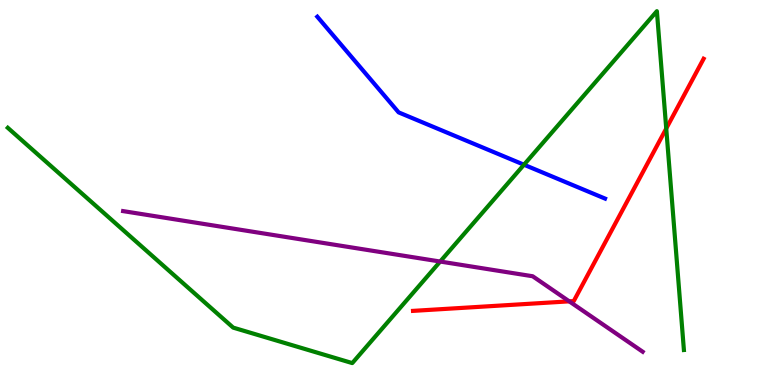[{'lines': ['blue', 'red'], 'intersections': []}, {'lines': ['green', 'red'], 'intersections': [{'x': 8.6, 'y': 6.66}]}, {'lines': ['purple', 'red'], 'intersections': [{'x': 7.35, 'y': 2.17}]}, {'lines': ['blue', 'green'], 'intersections': [{'x': 6.76, 'y': 5.72}]}, {'lines': ['blue', 'purple'], 'intersections': []}, {'lines': ['green', 'purple'], 'intersections': [{'x': 5.68, 'y': 3.21}]}]